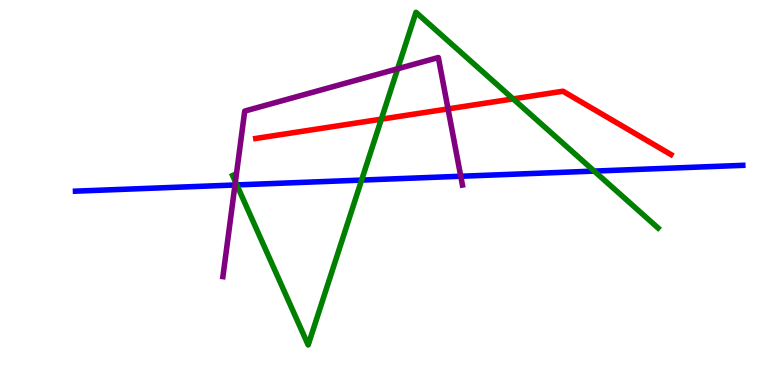[{'lines': ['blue', 'red'], 'intersections': []}, {'lines': ['green', 'red'], 'intersections': [{'x': 4.92, 'y': 6.91}, {'x': 6.62, 'y': 7.43}]}, {'lines': ['purple', 'red'], 'intersections': [{'x': 5.78, 'y': 7.17}]}, {'lines': ['blue', 'green'], 'intersections': [{'x': 3.06, 'y': 5.2}, {'x': 4.67, 'y': 5.32}, {'x': 7.67, 'y': 5.56}]}, {'lines': ['blue', 'purple'], 'intersections': [{'x': 3.03, 'y': 5.2}, {'x': 5.95, 'y': 5.42}]}, {'lines': ['green', 'purple'], 'intersections': [{'x': 3.04, 'y': 5.28}, {'x': 5.13, 'y': 8.21}]}]